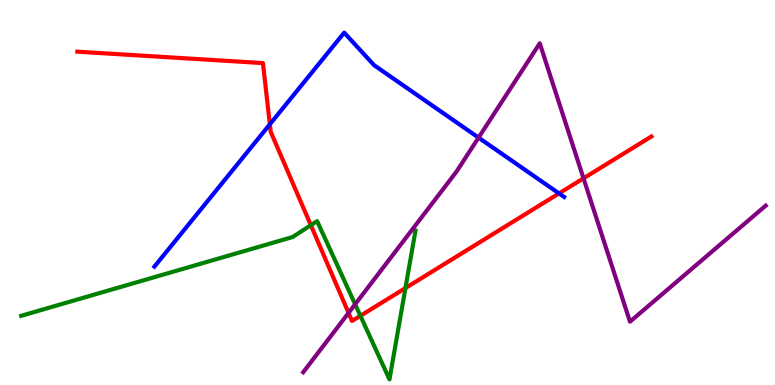[{'lines': ['blue', 'red'], 'intersections': [{'x': 3.48, 'y': 6.77}, {'x': 7.21, 'y': 4.98}]}, {'lines': ['green', 'red'], 'intersections': [{'x': 4.01, 'y': 4.15}, {'x': 4.65, 'y': 1.8}, {'x': 5.23, 'y': 2.52}]}, {'lines': ['purple', 'red'], 'intersections': [{'x': 4.5, 'y': 1.87}, {'x': 7.53, 'y': 5.37}]}, {'lines': ['blue', 'green'], 'intersections': []}, {'lines': ['blue', 'purple'], 'intersections': [{'x': 6.17, 'y': 6.43}]}, {'lines': ['green', 'purple'], 'intersections': [{'x': 4.58, 'y': 2.1}]}]